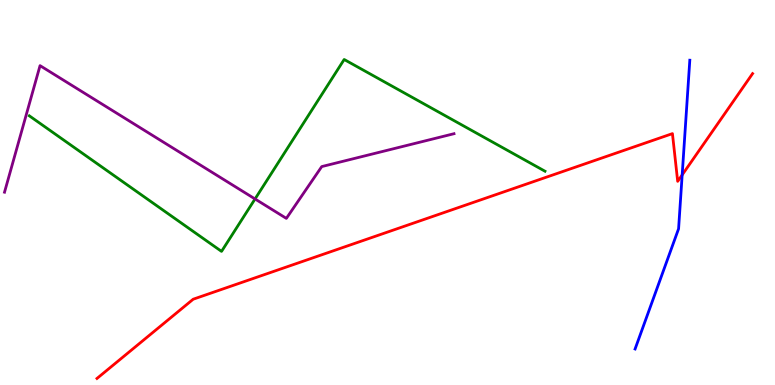[{'lines': ['blue', 'red'], 'intersections': [{'x': 8.8, 'y': 5.46}]}, {'lines': ['green', 'red'], 'intersections': []}, {'lines': ['purple', 'red'], 'intersections': []}, {'lines': ['blue', 'green'], 'intersections': []}, {'lines': ['blue', 'purple'], 'intersections': []}, {'lines': ['green', 'purple'], 'intersections': [{'x': 3.29, 'y': 4.83}]}]